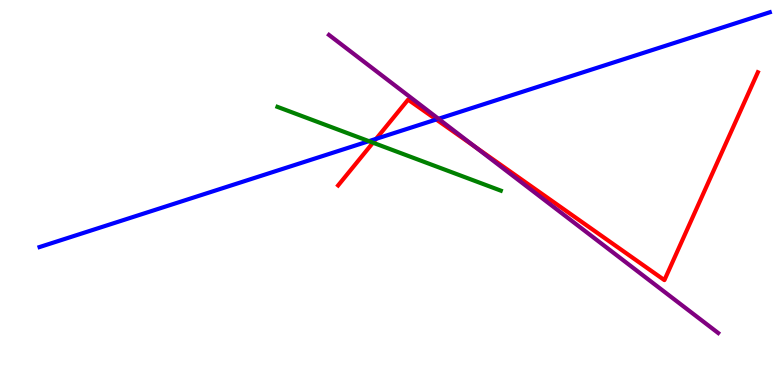[{'lines': ['blue', 'red'], 'intersections': [{'x': 4.85, 'y': 6.39}, {'x': 5.63, 'y': 6.9}]}, {'lines': ['green', 'red'], 'intersections': [{'x': 4.81, 'y': 6.29}]}, {'lines': ['purple', 'red'], 'intersections': [{'x': 6.13, 'y': 6.19}]}, {'lines': ['blue', 'green'], 'intersections': [{'x': 4.76, 'y': 6.33}]}, {'lines': ['blue', 'purple'], 'intersections': [{'x': 5.66, 'y': 6.91}]}, {'lines': ['green', 'purple'], 'intersections': []}]